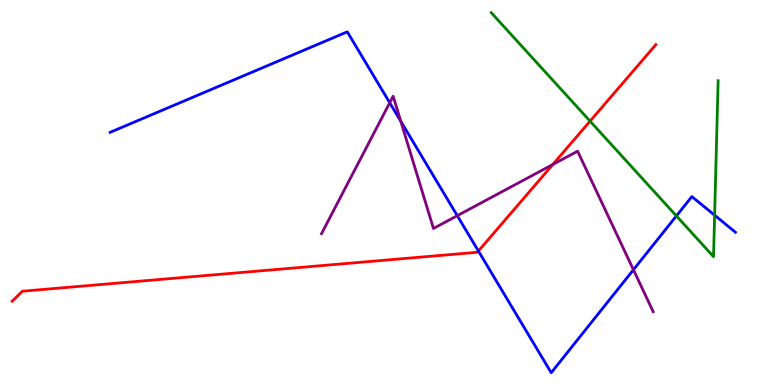[{'lines': ['blue', 'red'], 'intersections': [{'x': 6.17, 'y': 3.48}]}, {'lines': ['green', 'red'], 'intersections': [{'x': 7.61, 'y': 6.85}]}, {'lines': ['purple', 'red'], 'intersections': [{'x': 7.13, 'y': 5.73}]}, {'lines': ['blue', 'green'], 'intersections': [{'x': 8.73, 'y': 4.39}, {'x': 9.22, 'y': 4.41}]}, {'lines': ['blue', 'purple'], 'intersections': [{'x': 5.03, 'y': 7.33}, {'x': 5.17, 'y': 6.85}, {'x': 5.9, 'y': 4.4}, {'x': 8.17, 'y': 2.99}]}, {'lines': ['green', 'purple'], 'intersections': []}]